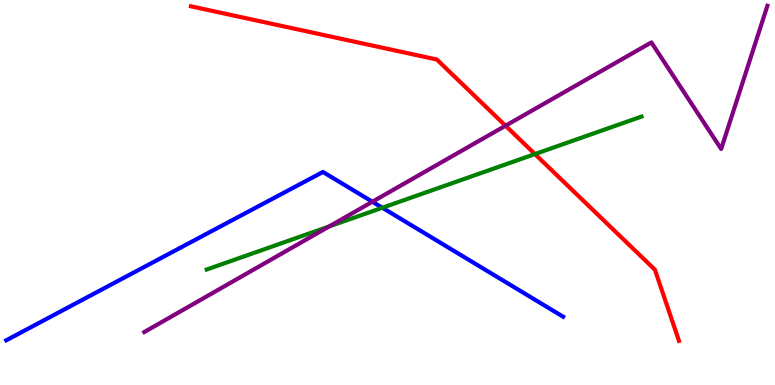[{'lines': ['blue', 'red'], 'intersections': []}, {'lines': ['green', 'red'], 'intersections': [{'x': 6.9, 'y': 6.0}]}, {'lines': ['purple', 'red'], 'intersections': [{'x': 6.52, 'y': 6.73}]}, {'lines': ['blue', 'green'], 'intersections': [{'x': 4.93, 'y': 4.6}]}, {'lines': ['blue', 'purple'], 'intersections': [{'x': 4.81, 'y': 4.76}]}, {'lines': ['green', 'purple'], 'intersections': [{'x': 4.25, 'y': 4.12}]}]